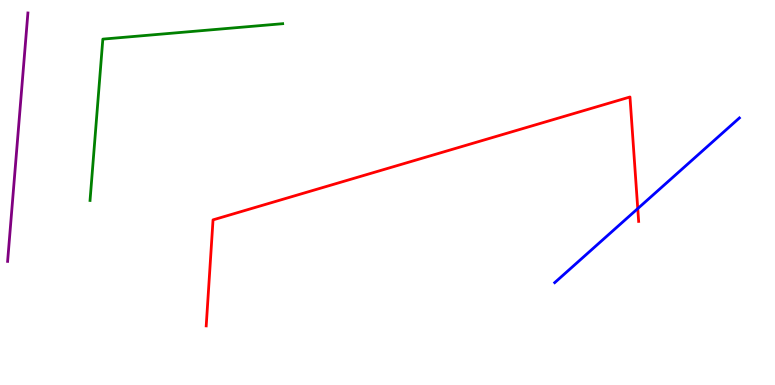[{'lines': ['blue', 'red'], 'intersections': [{'x': 8.23, 'y': 4.58}]}, {'lines': ['green', 'red'], 'intersections': []}, {'lines': ['purple', 'red'], 'intersections': []}, {'lines': ['blue', 'green'], 'intersections': []}, {'lines': ['blue', 'purple'], 'intersections': []}, {'lines': ['green', 'purple'], 'intersections': []}]